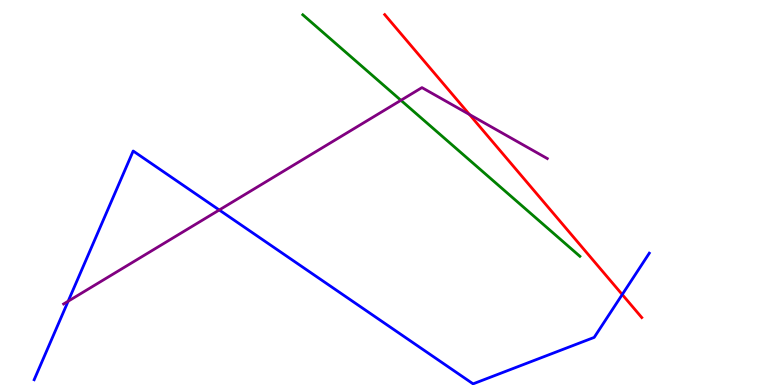[{'lines': ['blue', 'red'], 'intersections': [{'x': 8.03, 'y': 2.35}]}, {'lines': ['green', 'red'], 'intersections': []}, {'lines': ['purple', 'red'], 'intersections': [{'x': 6.06, 'y': 7.03}]}, {'lines': ['blue', 'green'], 'intersections': []}, {'lines': ['blue', 'purple'], 'intersections': [{'x': 0.879, 'y': 2.18}, {'x': 2.83, 'y': 4.55}]}, {'lines': ['green', 'purple'], 'intersections': [{'x': 5.17, 'y': 7.39}]}]